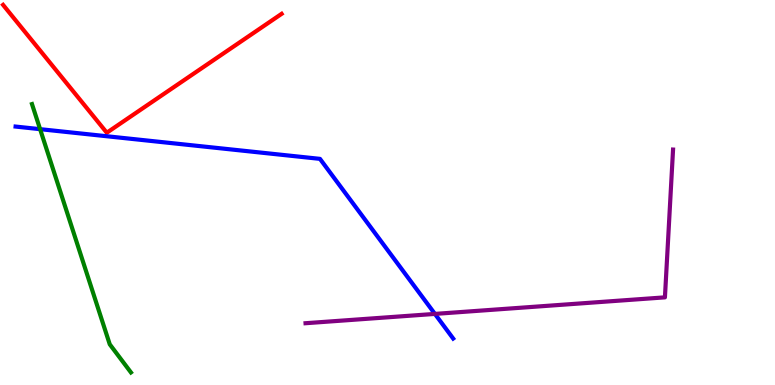[{'lines': ['blue', 'red'], 'intersections': []}, {'lines': ['green', 'red'], 'intersections': []}, {'lines': ['purple', 'red'], 'intersections': []}, {'lines': ['blue', 'green'], 'intersections': [{'x': 0.517, 'y': 6.65}]}, {'lines': ['blue', 'purple'], 'intersections': [{'x': 5.61, 'y': 1.85}]}, {'lines': ['green', 'purple'], 'intersections': []}]